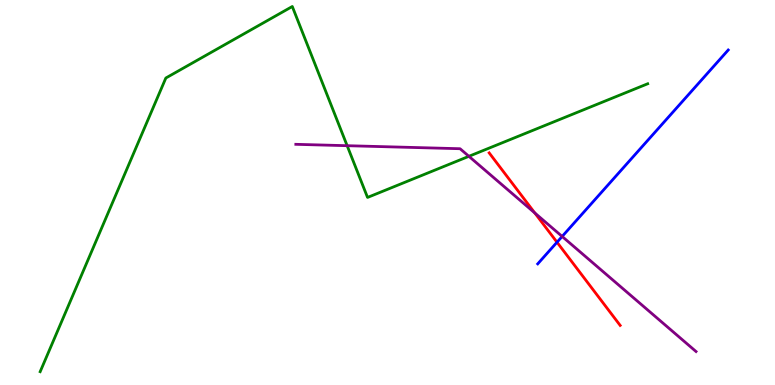[{'lines': ['blue', 'red'], 'intersections': [{'x': 7.19, 'y': 3.71}]}, {'lines': ['green', 'red'], 'intersections': []}, {'lines': ['purple', 'red'], 'intersections': [{'x': 6.9, 'y': 4.47}]}, {'lines': ['blue', 'green'], 'intersections': []}, {'lines': ['blue', 'purple'], 'intersections': [{'x': 7.25, 'y': 3.86}]}, {'lines': ['green', 'purple'], 'intersections': [{'x': 4.48, 'y': 6.22}, {'x': 6.05, 'y': 5.94}]}]